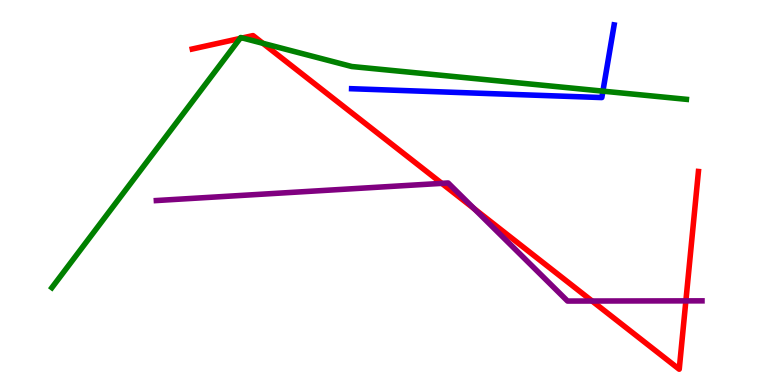[{'lines': ['blue', 'red'], 'intersections': []}, {'lines': ['green', 'red'], 'intersections': [{'x': 3.1, 'y': 9.0}, {'x': 3.13, 'y': 9.01}, {'x': 3.39, 'y': 8.87}]}, {'lines': ['purple', 'red'], 'intersections': [{'x': 5.7, 'y': 5.24}, {'x': 6.12, 'y': 4.58}, {'x': 7.64, 'y': 2.18}, {'x': 8.85, 'y': 2.18}]}, {'lines': ['blue', 'green'], 'intersections': [{'x': 7.78, 'y': 7.63}]}, {'lines': ['blue', 'purple'], 'intersections': []}, {'lines': ['green', 'purple'], 'intersections': []}]